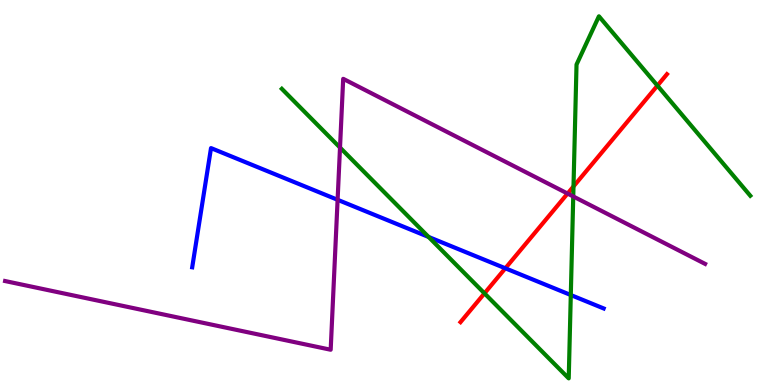[{'lines': ['blue', 'red'], 'intersections': [{'x': 6.52, 'y': 3.03}]}, {'lines': ['green', 'red'], 'intersections': [{'x': 6.25, 'y': 2.38}, {'x': 7.4, 'y': 5.16}, {'x': 8.48, 'y': 7.78}]}, {'lines': ['purple', 'red'], 'intersections': [{'x': 7.32, 'y': 4.97}]}, {'lines': ['blue', 'green'], 'intersections': [{'x': 5.53, 'y': 3.85}, {'x': 7.37, 'y': 2.34}]}, {'lines': ['blue', 'purple'], 'intersections': [{'x': 4.36, 'y': 4.81}]}, {'lines': ['green', 'purple'], 'intersections': [{'x': 4.39, 'y': 6.17}, {'x': 7.4, 'y': 4.9}]}]